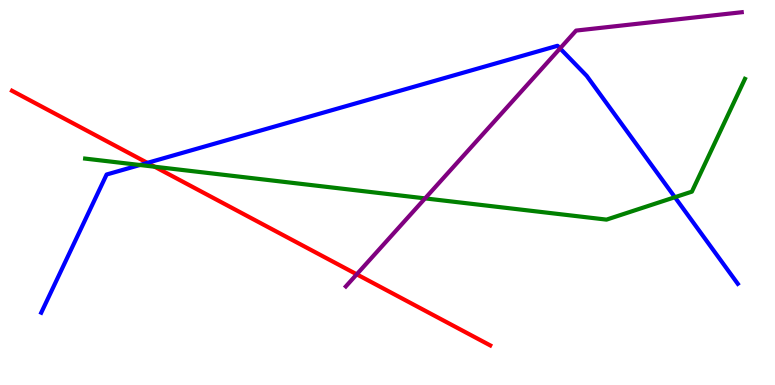[{'lines': ['blue', 'red'], 'intersections': [{'x': 1.9, 'y': 5.77}]}, {'lines': ['green', 'red'], 'intersections': [{'x': 2.0, 'y': 5.67}]}, {'lines': ['purple', 'red'], 'intersections': [{'x': 4.6, 'y': 2.87}]}, {'lines': ['blue', 'green'], 'intersections': [{'x': 1.81, 'y': 5.71}, {'x': 8.71, 'y': 4.88}]}, {'lines': ['blue', 'purple'], 'intersections': [{'x': 7.23, 'y': 8.74}]}, {'lines': ['green', 'purple'], 'intersections': [{'x': 5.48, 'y': 4.85}]}]